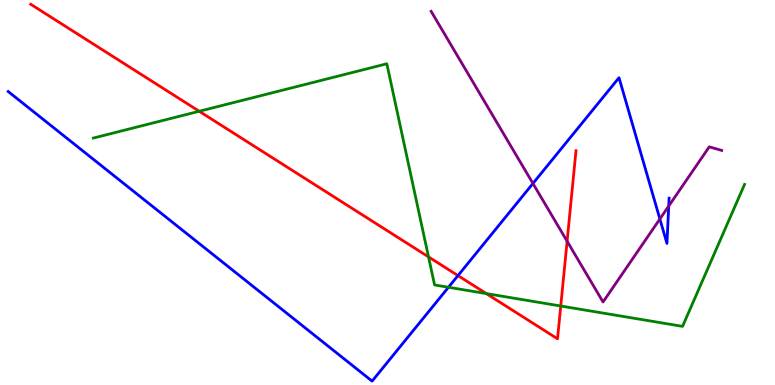[{'lines': ['blue', 'red'], 'intersections': [{'x': 5.91, 'y': 2.84}]}, {'lines': ['green', 'red'], 'intersections': [{'x': 2.57, 'y': 7.11}, {'x': 5.53, 'y': 3.33}, {'x': 6.27, 'y': 2.37}, {'x': 7.24, 'y': 2.05}]}, {'lines': ['purple', 'red'], 'intersections': [{'x': 7.32, 'y': 3.73}]}, {'lines': ['blue', 'green'], 'intersections': [{'x': 5.79, 'y': 2.54}]}, {'lines': ['blue', 'purple'], 'intersections': [{'x': 6.88, 'y': 5.23}, {'x': 8.51, 'y': 4.31}, {'x': 8.63, 'y': 4.65}]}, {'lines': ['green', 'purple'], 'intersections': []}]